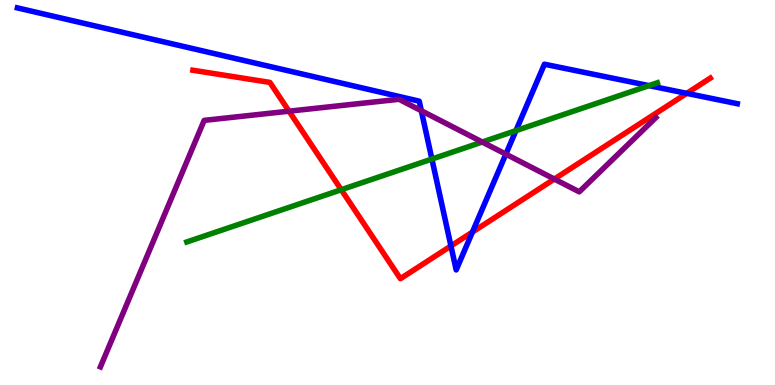[{'lines': ['blue', 'red'], 'intersections': [{'x': 5.82, 'y': 3.61}, {'x': 6.1, 'y': 3.97}, {'x': 8.86, 'y': 7.58}]}, {'lines': ['green', 'red'], 'intersections': [{'x': 4.4, 'y': 5.07}]}, {'lines': ['purple', 'red'], 'intersections': [{'x': 3.73, 'y': 7.11}, {'x': 7.15, 'y': 5.35}]}, {'lines': ['blue', 'green'], 'intersections': [{'x': 5.57, 'y': 5.87}, {'x': 6.66, 'y': 6.61}, {'x': 8.37, 'y': 7.78}]}, {'lines': ['blue', 'purple'], 'intersections': [{'x': 5.44, 'y': 7.12}, {'x': 6.53, 'y': 6.0}]}, {'lines': ['green', 'purple'], 'intersections': [{'x': 6.22, 'y': 6.31}]}]